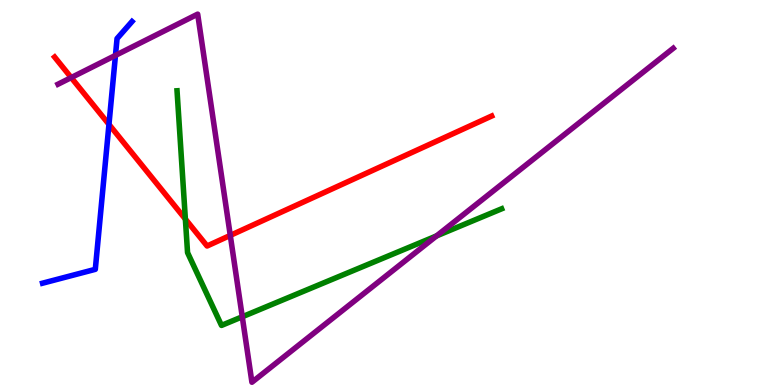[{'lines': ['blue', 'red'], 'intersections': [{'x': 1.41, 'y': 6.77}]}, {'lines': ['green', 'red'], 'intersections': [{'x': 2.39, 'y': 4.31}]}, {'lines': ['purple', 'red'], 'intersections': [{'x': 0.919, 'y': 7.98}, {'x': 2.97, 'y': 3.89}]}, {'lines': ['blue', 'green'], 'intersections': []}, {'lines': ['blue', 'purple'], 'intersections': [{'x': 1.49, 'y': 8.56}]}, {'lines': ['green', 'purple'], 'intersections': [{'x': 3.13, 'y': 1.77}, {'x': 5.63, 'y': 3.87}]}]